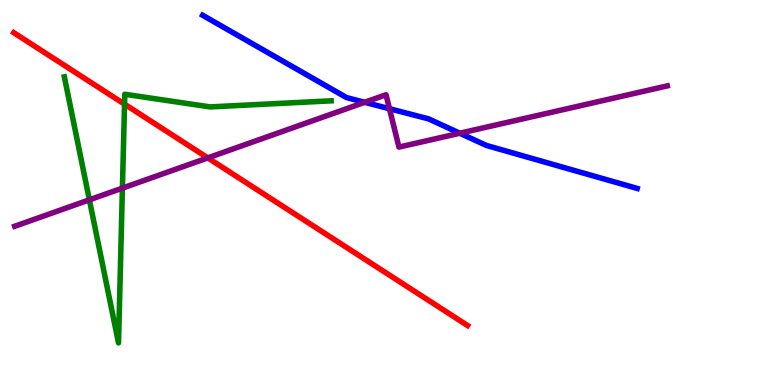[{'lines': ['blue', 'red'], 'intersections': []}, {'lines': ['green', 'red'], 'intersections': [{'x': 1.61, 'y': 7.29}]}, {'lines': ['purple', 'red'], 'intersections': [{'x': 2.68, 'y': 5.9}]}, {'lines': ['blue', 'green'], 'intersections': []}, {'lines': ['blue', 'purple'], 'intersections': [{'x': 4.71, 'y': 7.34}, {'x': 5.03, 'y': 7.18}, {'x': 5.93, 'y': 6.54}]}, {'lines': ['green', 'purple'], 'intersections': [{'x': 1.15, 'y': 4.81}, {'x': 1.58, 'y': 5.11}]}]